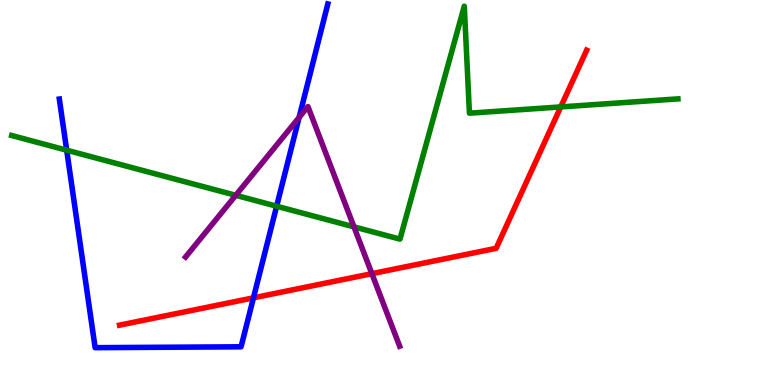[{'lines': ['blue', 'red'], 'intersections': [{'x': 3.27, 'y': 2.26}]}, {'lines': ['green', 'red'], 'intersections': [{'x': 7.24, 'y': 7.22}]}, {'lines': ['purple', 'red'], 'intersections': [{'x': 4.8, 'y': 2.89}]}, {'lines': ['blue', 'green'], 'intersections': [{'x': 0.861, 'y': 6.1}, {'x': 3.57, 'y': 4.64}]}, {'lines': ['blue', 'purple'], 'intersections': [{'x': 3.86, 'y': 6.95}]}, {'lines': ['green', 'purple'], 'intersections': [{'x': 3.04, 'y': 4.93}, {'x': 4.57, 'y': 4.11}]}]